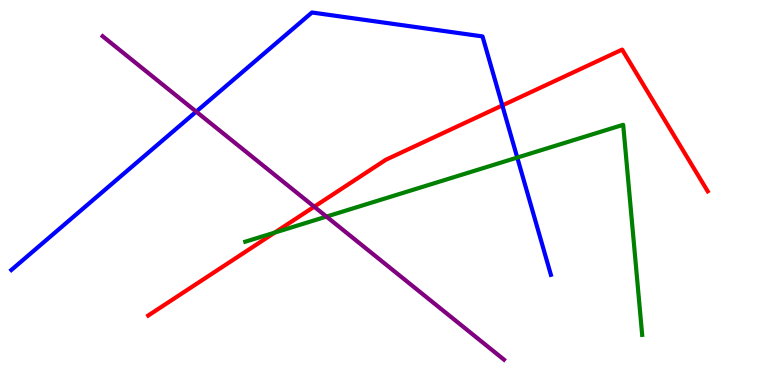[{'lines': ['blue', 'red'], 'intersections': [{'x': 6.48, 'y': 7.26}]}, {'lines': ['green', 'red'], 'intersections': [{'x': 3.54, 'y': 3.96}]}, {'lines': ['purple', 'red'], 'intersections': [{'x': 4.05, 'y': 4.63}]}, {'lines': ['blue', 'green'], 'intersections': [{'x': 6.67, 'y': 5.91}]}, {'lines': ['blue', 'purple'], 'intersections': [{'x': 2.53, 'y': 7.1}]}, {'lines': ['green', 'purple'], 'intersections': [{'x': 4.21, 'y': 4.37}]}]